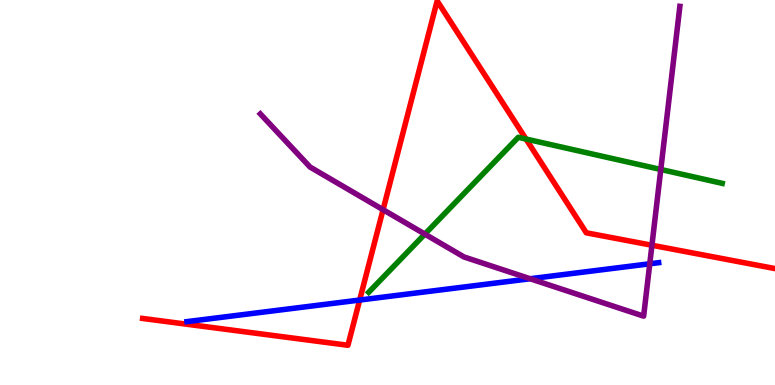[{'lines': ['blue', 'red'], 'intersections': [{'x': 4.64, 'y': 2.21}]}, {'lines': ['green', 'red'], 'intersections': [{'x': 6.79, 'y': 6.39}]}, {'lines': ['purple', 'red'], 'intersections': [{'x': 4.94, 'y': 4.55}, {'x': 8.41, 'y': 3.63}]}, {'lines': ['blue', 'green'], 'intersections': []}, {'lines': ['blue', 'purple'], 'intersections': [{'x': 6.84, 'y': 2.76}, {'x': 8.38, 'y': 3.15}]}, {'lines': ['green', 'purple'], 'intersections': [{'x': 5.48, 'y': 3.92}, {'x': 8.53, 'y': 5.6}]}]